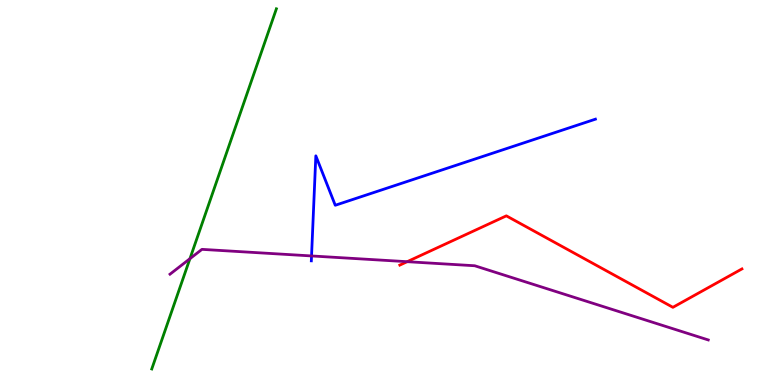[{'lines': ['blue', 'red'], 'intersections': []}, {'lines': ['green', 'red'], 'intersections': []}, {'lines': ['purple', 'red'], 'intersections': [{'x': 5.25, 'y': 3.2}]}, {'lines': ['blue', 'green'], 'intersections': []}, {'lines': ['blue', 'purple'], 'intersections': [{'x': 4.02, 'y': 3.35}]}, {'lines': ['green', 'purple'], 'intersections': [{'x': 2.45, 'y': 3.28}]}]